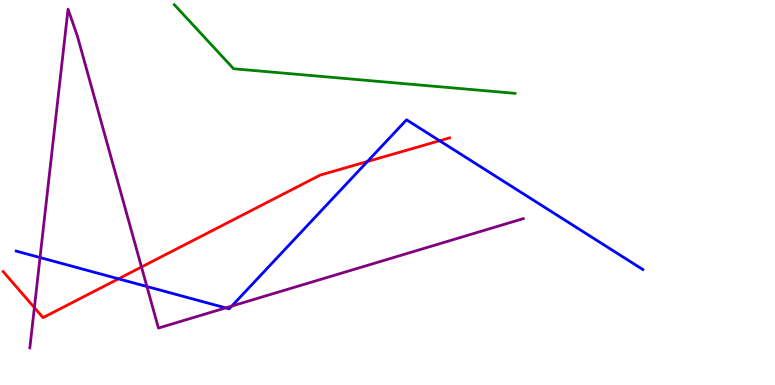[{'lines': ['blue', 'red'], 'intersections': [{'x': 1.53, 'y': 2.76}, {'x': 4.74, 'y': 5.8}, {'x': 5.67, 'y': 6.34}]}, {'lines': ['green', 'red'], 'intersections': []}, {'lines': ['purple', 'red'], 'intersections': [{'x': 0.444, 'y': 2.01}, {'x': 1.83, 'y': 3.06}]}, {'lines': ['blue', 'green'], 'intersections': []}, {'lines': ['blue', 'purple'], 'intersections': [{'x': 0.516, 'y': 3.31}, {'x': 1.9, 'y': 2.56}, {'x': 2.91, 'y': 2.0}, {'x': 2.99, 'y': 2.05}]}, {'lines': ['green', 'purple'], 'intersections': []}]